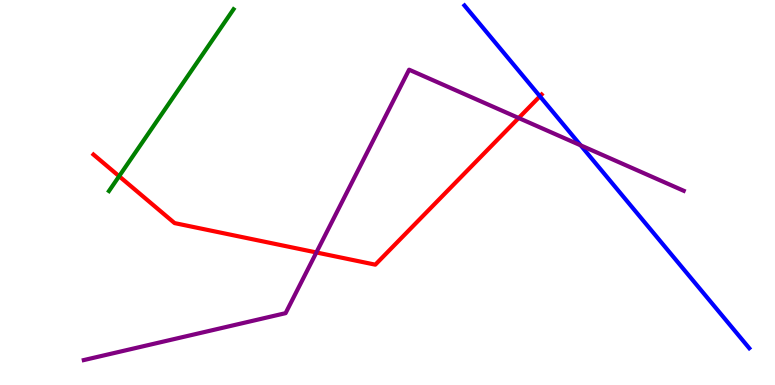[{'lines': ['blue', 'red'], 'intersections': [{'x': 6.97, 'y': 7.5}]}, {'lines': ['green', 'red'], 'intersections': [{'x': 1.54, 'y': 5.42}]}, {'lines': ['purple', 'red'], 'intersections': [{'x': 4.08, 'y': 3.44}, {'x': 6.69, 'y': 6.93}]}, {'lines': ['blue', 'green'], 'intersections': []}, {'lines': ['blue', 'purple'], 'intersections': [{'x': 7.49, 'y': 6.22}]}, {'lines': ['green', 'purple'], 'intersections': []}]